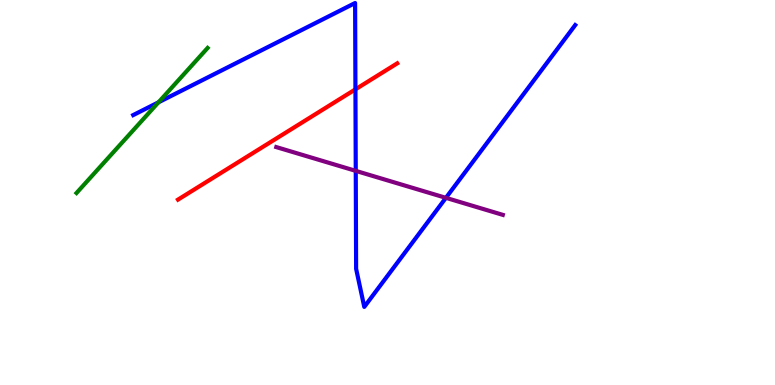[{'lines': ['blue', 'red'], 'intersections': [{'x': 4.59, 'y': 7.68}]}, {'lines': ['green', 'red'], 'intersections': []}, {'lines': ['purple', 'red'], 'intersections': []}, {'lines': ['blue', 'green'], 'intersections': [{'x': 2.04, 'y': 7.34}]}, {'lines': ['blue', 'purple'], 'intersections': [{'x': 4.59, 'y': 5.56}, {'x': 5.75, 'y': 4.86}]}, {'lines': ['green', 'purple'], 'intersections': []}]